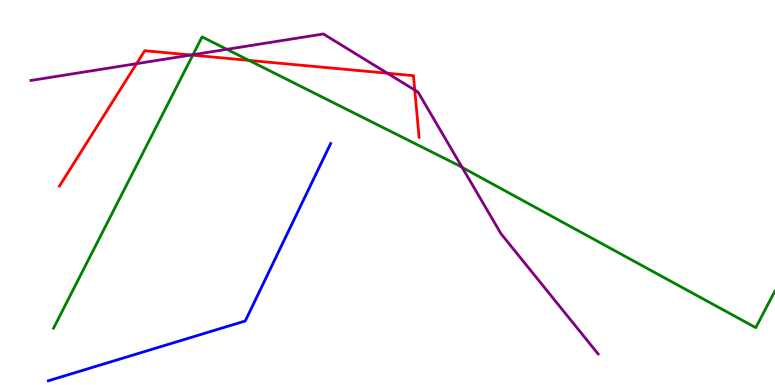[{'lines': ['blue', 'red'], 'intersections': []}, {'lines': ['green', 'red'], 'intersections': [{'x': 2.49, 'y': 8.57}, {'x': 3.21, 'y': 8.43}]}, {'lines': ['purple', 'red'], 'intersections': [{'x': 1.76, 'y': 8.35}, {'x': 2.46, 'y': 8.57}, {'x': 5.0, 'y': 8.1}, {'x': 5.35, 'y': 7.66}]}, {'lines': ['blue', 'green'], 'intersections': []}, {'lines': ['blue', 'purple'], 'intersections': []}, {'lines': ['green', 'purple'], 'intersections': [{'x': 2.49, 'y': 8.58}, {'x': 2.93, 'y': 8.72}, {'x': 5.96, 'y': 5.65}]}]